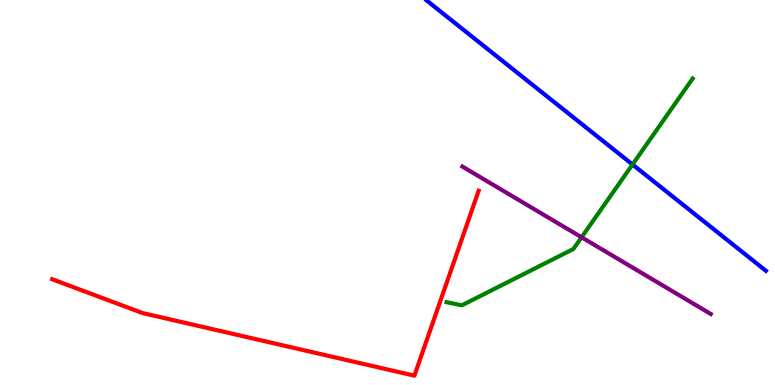[{'lines': ['blue', 'red'], 'intersections': []}, {'lines': ['green', 'red'], 'intersections': []}, {'lines': ['purple', 'red'], 'intersections': []}, {'lines': ['blue', 'green'], 'intersections': [{'x': 8.16, 'y': 5.73}]}, {'lines': ['blue', 'purple'], 'intersections': []}, {'lines': ['green', 'purple'], 'intersections': [{'x': 7.5, 'y': 3.84}]}]